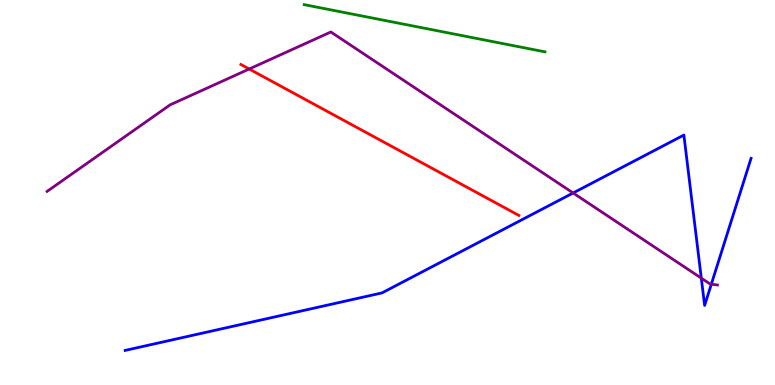[{'lines': ['blue', 'red'], 'intersections': []}, {'lines': ['green', 'red'], 'intersections': []}, {'lines': ['purple', 'red'], 'intersections': [{'x': 3.22, 'y': 8.21}]}, {'lines': ['blue', 'green'], 'intersections': []}, {'lines': ['blue', 'purple'], 'intersections': [{'x': 7.4, 'y': 4.99}, {'x': 9.05, 'y': 2.78}, {'x': 9.18, 'y': 2.62}]}, {'lines': ['green', 'purple'], 'intersections': []}]